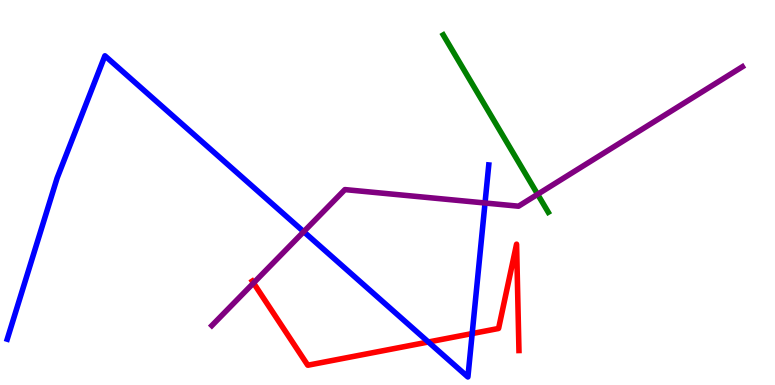[{'lines': ['blue', 'red'], 'intersections': [{'x': 5.53, 'y': 1.12}, {'x': 6.09, 'y': 1.34}]}, {'lines': ['green', 'red'], 'intersections': []}, {'lines': ['purple', 'red'], 'intersections': [{'x': 3.27, 'y': 2.65}]}, {'lines': ['blue', 'green'], 'intersections': []}, {'lines': ['blue', 'purple'], 'intersections': [{'x': 3.92, 'y': 3.98}, {'x': 6.26, 'y': 4.73}]}, {'lines': ['green', 'purple'], 'intersections': [{'x': 6.94, 'y': 4.95}]}]